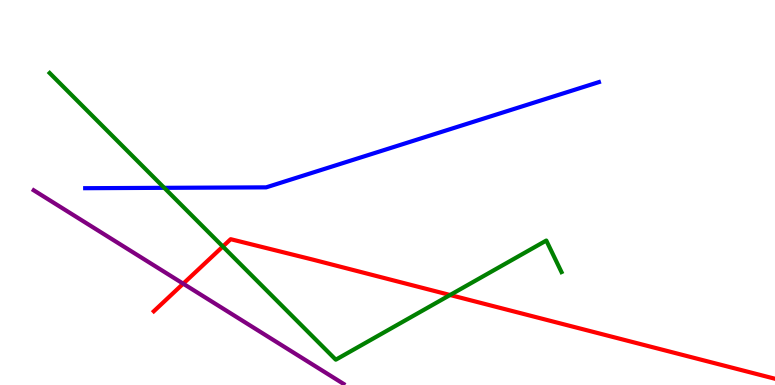[{'lines': ['blue', 'red'], 'intersections': []}, {'lines': ['green', 'red'], 'intersections': [{'x': 2.88, 'y': 3.6}, {'x': 5.81, 'y': 2.34}]}, {'lines': ['purple', 'red'], 'intersections': [{'x': 2.36, 'y': 2.63}]}, {'lines': ['blue', 'green'], 'intersections': [{'x': 2.12, 'y': 5.12}]}, {'lines': ['blue', 'purple'], 'intersections': []}, {'lines': ['green', 'purple'], 'intersections': []}]